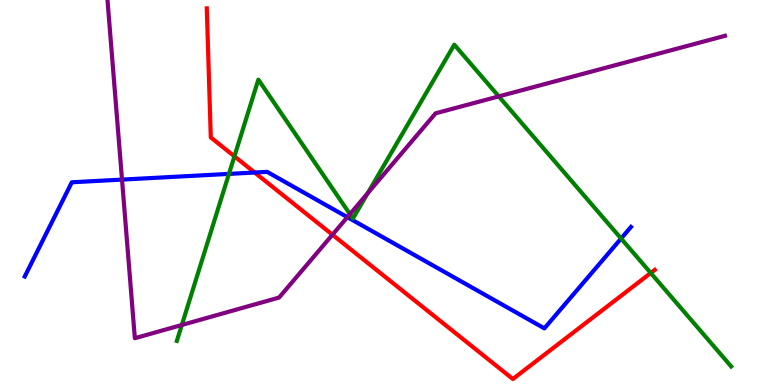[{'lines': ['blue', 'red'], 'intersections': [{'x': 3.29, 'y': 5.52}]}, {'lines': ['green', 'red'], 'intersections': [{'x': 3.02, 'y': 5.94}, {'x': 8.4, 'y': 2.91}]}, {'lines': ['purple', 'red'], 'intersections': [{'x': 4.29, 'y': 3.9}]}, {'lines': ['blue', 'green'], 'intersections': [{'x': 2.95, 'y': 5.48}, {'x': 8.01, 'y': 3.8}]}, {'lines': ['blue', 'purple'], 'intersections': [{'x': 1.57, 'y': 5.34}, {'x': 4.48, 'y': 4.36}]}, {'lines': ['green', 'purple'], 'intersections': [{'x': 2.35, 'y': 1.56}, {'x': 4.52, 'y': 4.44}, {'x': 4.74, 'y': 4.98}, {'x': 6.44, 'y': 7.5}]}]